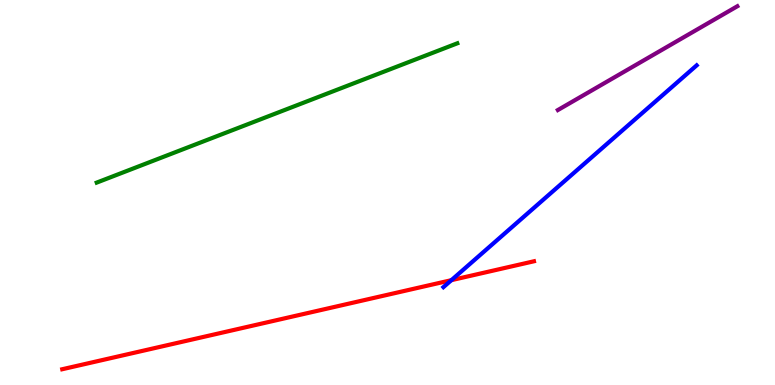[{'lines': ['blue', 'red'], 'intersections': [{'x': 5.82, 'y': 2.72}]}, {'lines': ['green', 'red'], 'intersections': []}, {'lines': ['purple', 'red'], 'intersections': []}, {'lines': ['blue', 'green'], 'intersections': []}, {'lines': ['blue', 'purple'], 'intersections': []}, {'lines': ['green', 'purple'], 'intersections': []}]